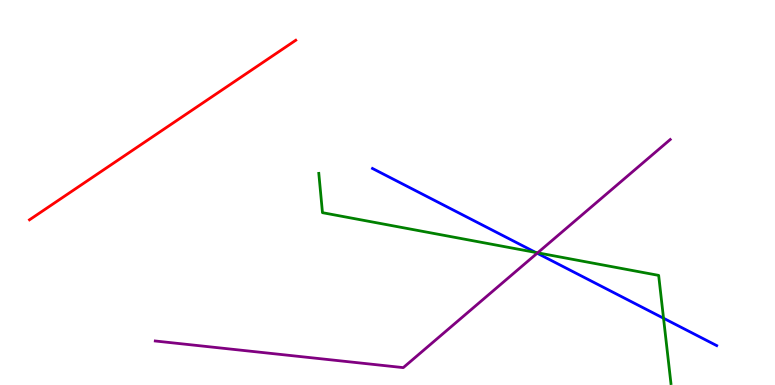[{'lines': ['blue', 'red'], 'intersections': []}, {'lines': ['green', 'red'], 'intersections': []}, {'lines': ['purple', 'red'], 'intersections': []}, {'lines': ['blue', 'green'], 'intersections': [{'x': 6.91, 'y': 3.44}, {'x': 8.56, 'y': 1.73}]}, {'lines': ['blue', 'purple'], 'intersections': [{'x': 6.93, 'y': 3.42}]}, {'lines': ['green', 'purple'], 'intersections': [{'x': 6.94, 'y': 3.43}]}]